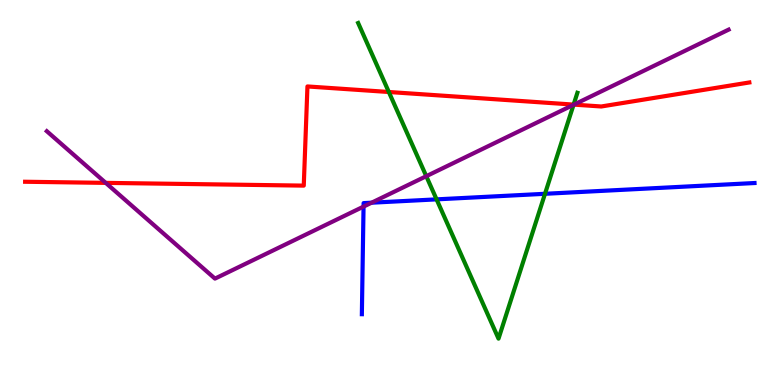[{'lines': ['blue', 'red'], 'intersections': []}, {'lines': ['green', 'red'], 'intersections': [{'x': 5.02, 'y': 7.61}, {'x': 7.4, 'y': 7.28}]}, {'lines': ['purple', 'red'], 'intersections': [{'x': 1.36, 'y': 5.25}, {'x': 7.41, 'y': 7.28}]}, {'lines': ['blue', 'green'], 'intersections': [{'x': 5.63, 'y': 4.82}, {'x': 7.03, 'y': 4.97}]}, {'lines': ['blue', 'purple'], 'intersections': [{'x': 4.69, 'y': 4.63}, {'x': 4.79, 'y': 4.73}]}, {'lines': ['green', 'purple'], 'intersections': [{'x': 5.5, 'y': 5.42}, {'x': 7.4, 'y': 7.28}]}]